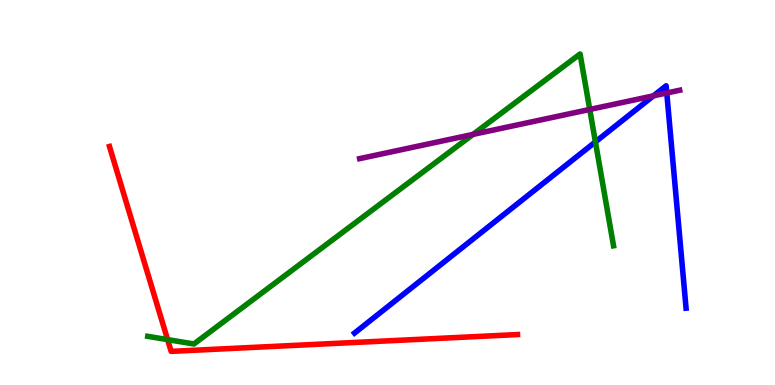[{'lines': ['blue', 'red'], 'intersections': []}, {'lines': ['green', 'red'], 'intersections': [{'x': 2.16, 'y': 1.18}]}, {'lines': ['purple', 'red'], 'intersections': []}, {'lines': ['blue', 'green'], 'intersections': [{'x': 7.68, 'y': 6.31}]}, {'lines': ['blue', 'purple'], 'intersections': [{'x': 8.43, 'y': 7.51}, {'x': 8.6, 'y': 7.58}]}, {'lines': ['green', 'purple'], 'intersections': [{'x': 6.1, 'y': 6.51}, {'x': 7.61, 'y': 7.16}]}]